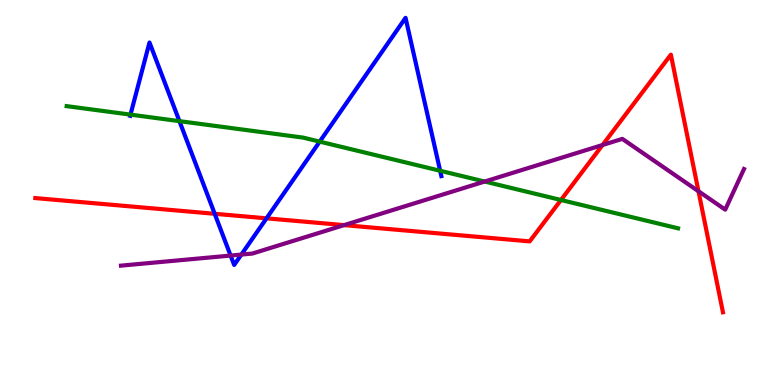[{'lines': ['blue', 'red'], 'intersections': [{'x': 2.77, 'y': 4.45}, {'x': 3.44, 'y': 4.33}]}, {'lines': ['green', 'red'], 'intersections': [{'x': 7.24, 'y': 4.81}]}, {'lines': ['purple', 'red'], 'intersections': [{'x': 4.44, 'y': 4.15}, {'x': 7.77, 'y': 6.23}, {'x': 9.01, 'y': 5.03}]}, {'lines': ['blue', 'green'], 'intersections': [{'x': 1.68, 'y': 7.02}, {'x': 2.32, 'y': 6.85}, {'x': 4.13, 'y': 6.32}, {'x': 5.68, 'y': 5.56}]}, {'lines': ['blue', 'purple'], 'intersections': [{'x': 2.98, 'y': 3.36}, {'x': 3.11, 'y': 3.39}]}, {'lines': ['green', 'purple'], 'intersections': [{'x': 6.25, 'y': 5.28}]}]